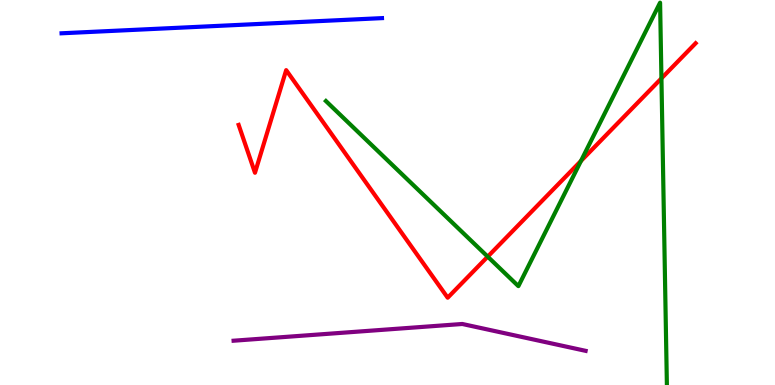[{'lines': ['blue', 'red'], 'intersections': []}, {'lines': ['green', 'red'], 'intersections': [{'x': 6.29, 'y': 3.33}, {'x': 7.5, 'y': 5.82}, {'x': 8.53, 'y': 7.96}]}, {'lines': ['purple', 'red'], 'intersections': []}, {'lines': ['blue', 'green'], 'intersections': []}, {'lines': ['blue', 'purple'], 'intersections': []}, {'lines': ['green', 'purple'], 'intersections': []}]